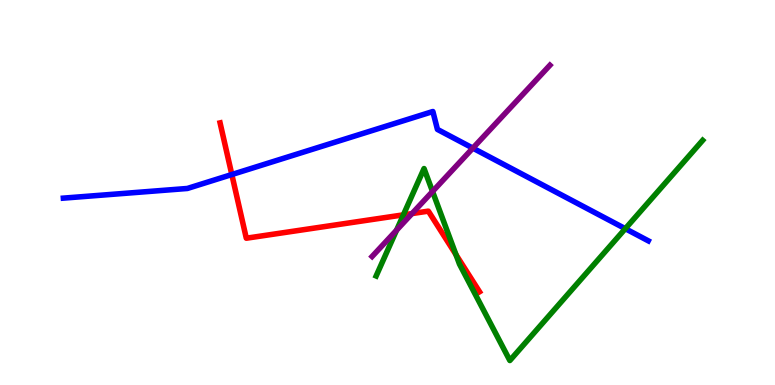[{'lines': ['blue', 'red'], 'intersections': [{'x': 2.99, 'y': 5.47}]}, {'lines': ['green', 'red'], 'intersections': [{'x': 5.21, 'y': 4.42}, {'x': 5.88, 'y': 3.39}]}, {'lines': ['purple', 'red'], 'intersections': [{'x': 5.32, 'y': 4.45}]}, {'lines': ['blue', 'green'], 'intersections': [{'x': 8.07, 'y': 4.06}]}, {'lines': ['blue', 'purple'], 'intersections': [{'x': 6.1, 'y': 6.15}]}, {'lines': ['green', 'purple'], 'intersections': [{'x': 5.12, 'y': 4.02}, {'x': 5.58, 'y': 5.03}]}]